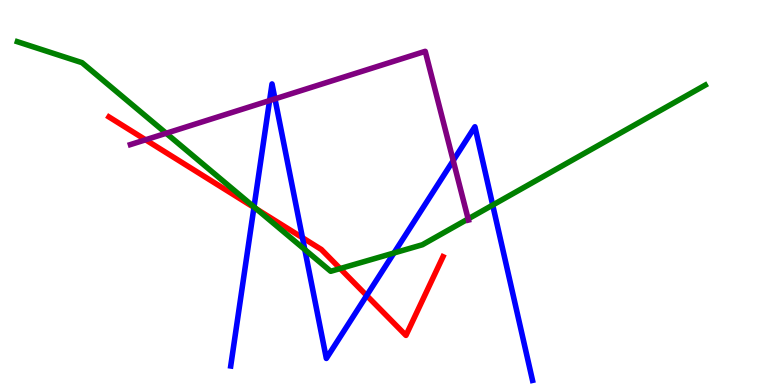[{'lines': ['blue', 'red'], 'intersections': [{'x': 3.28, 'y': 4.61}, {'x': 3.9, 'y': 3.83}, {'x': 4.73, 'y': 2.32}]}, {'lines': ['green', 'red'], 'intersections': [{'x': 3.31, 'y': 4.57}, {'x': 4.39, 'y': 3.02}]}, {'lines': ['purple', 'red'], 'intersections': [{'x': 1.88, 'y': 6.37}]}, {'lines': ['blue', 'green'], 'intersections': [{'x': 3.28, 'y': 4.62}, {'x': 3.93, 'y': 3.52}, {'x': 5.08, 'y': 3.43}, {'x': 6.36, 'y': 4.67}]}, {'lines': ['blue', 'purple'], 'intersections': [{'x': 3.48, 'y': 7.39}, {'x': 3.55, 'y': 7.43}, {'x': 5.85, 'y': 5.83}]}, {'lines': ['green', 'purple'], 'intersections': [{'x': 2.14, 'y': 6.54}, {'x': 6.04, 'y': 4.31}]}]